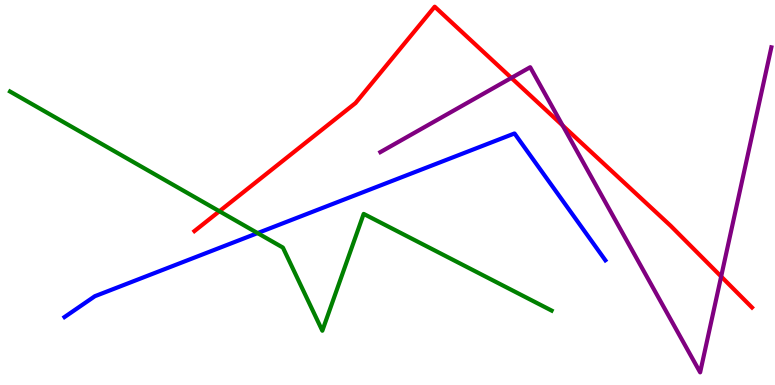[{'lines': ['blue', 'red'], 'intersections': []}, {'lines': ['green', 'red'], 'intersections': [{'x': 2.83, 'y': 4.51}]}, {'lines': ['purple', 'red'], 'intersections': [{'x': 6.6, 'y': 7.98}, {'x': 7.26, 'y': 6.74}, {'x': 9.31, 'y': 2.82}]}, {'lines': ['blue', 'green'], 'intersections': [{'x': 3.32, 'y': 3.95}]}, {'lines': ['blue', 'purple'], 'intersections': []}, {'lines': ['green', 'purple'], 'intersections': []}]